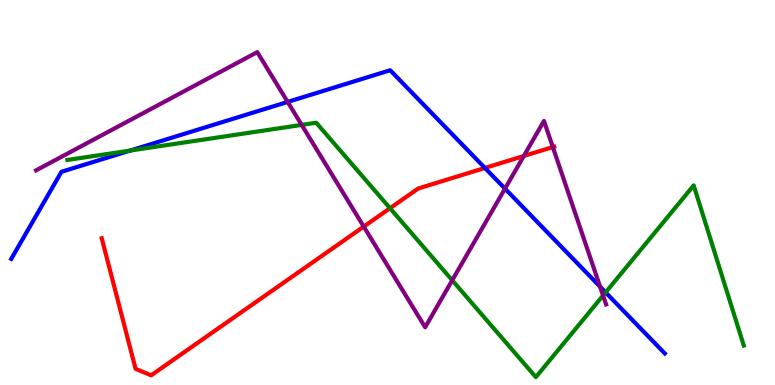[{'lines': ['blue', 'red'], 'intersections': [{'x': 6.26, 'y': 5.64}]}, {'lines': ['green', 'red'], 'intersections': [{'x': 5.03, 'y': 4.59}]}, {'lines': ['purple', 'red'], 'intersections': [{'x': 4.69, 'y': 4.11}, {'x': 6.76, 'y': 5.95}, {'x': 7.13, 'y': 6.18}]}, {'lines': ['blue', 'green'], 'intersections': [{'x': 1.68, 'y': 6.09}, {'x': 7.81, 'y': 2.41}]}, {'lines': ['blue', 'purple'], 'intersections': [{'x': 3.71, 'y': 7.35}, {'x': 6.52, 'y': 5.1}, {'x': 7.74, 'y': 2.55}]}, {'lines': ['green', 'purple'], 'intersections': [{'x': 3.89, 'y': 6.76}, {'x': 5.84, 'y': 2.72}, {'x': 7.78, 'y': 2.32}]}]